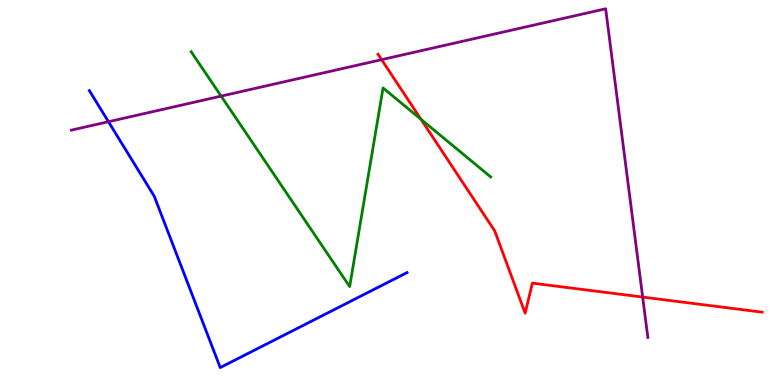[{'lines': ['blue', 'red'], 'intersections': []}, {'lines': ['green', 'red'], 'intersections': [{'x': 5.43, 'y': 6.9}]}, {'lines': ['purple', 'red'], 'intersections': [{'x': 4.92, 'y': 8.45}, {'x': 8.29, 'y': 2.28}]}, {'lines': ['blue', 'green'], 'intersections': []}, {'lines': ['blue', 'purple'], 'intersections': [{'x': 1.4, 'y': 6.84}]}, {'lines': ['green', 'purple'], 'intersections': [{'x': 2.85, 'y': 7.5}]}]